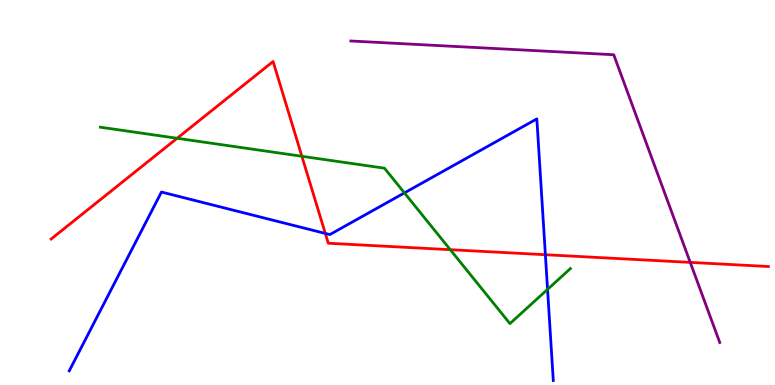[{'lines': ['blue', 'red'], 'intersections': [{'x': 4.2, 'y': 3.94}, {'x': 7.04, 'y': 3.38}]}, {'lines': ['green', 'red'], 'intersections': [{'x': 2.29, 'y': 6.41}, {'x': 3.9, 'y': 5.94}, {'x': 5.81, 'y': 3.51}]}, {'lines': ['purple', 'red'], 'intersections': [{'x': 8.91, 'y': 3.18}]}, {'lines': ['blue', 'green'], 'intersections': [{'x': 5.22, 'y': 4.99}, {'x': 7.07, 'y': 2.48}]}, {'lines': ['blue', 'purple'], 'intersections': []}, {'lines': ['green', 'purple'], 'intersections': []}]